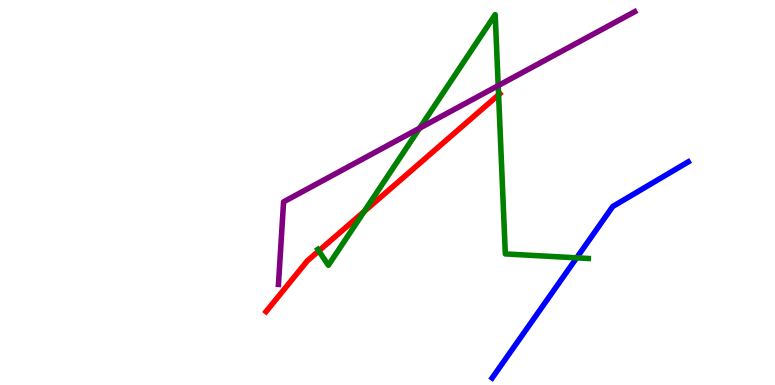[{'lines': ['blue', 'red'], 'intersections': []}, {'lines': ['green', 'red'], 'intersections': [{'x': 4.11, 'y': 3.48}, {'x': 4.7, 'y': 4.51}, {'x': 6.43, 'y': 7.54}]}, {'lines': ['purple', 'red'], 'intersections': []}, {'lines': ['blue', 'green'], 'intersections': [{'x': 7.44, 'y': 3.3}]}, {'lines': ['blue', 'purple'], 'intersections': []}, {'lines': ['green', 'purple'], 'intersections': [{'x': 5.41, 'y': 6.67}, {'x': 6.43, 'y': 7.78}]}]